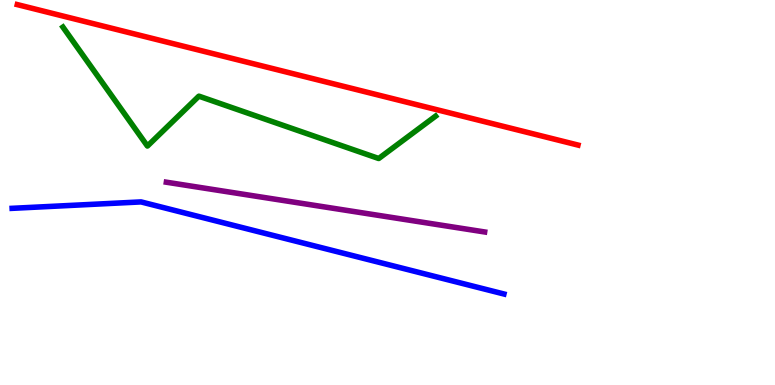[{'lines': ['blue', 'red'], 'intersections': []}, {'lines': ['green', 'red'], 'intersections': []}, {'lines': ['purple', 'red'], 'intersections': []}, {'lines': ['blue', 'green'], 'intersections': []}, {'lines': ['blue', 'purple'], 'intersections': []}, {'lines': ['green', 'purple'], 'intersections': []}]